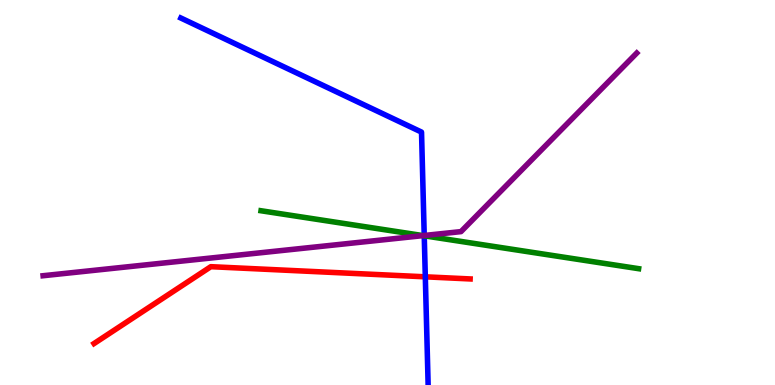[{'lines': ['blue', 'red'], 'intersections': [{'x': 5.49, 'y': 2.81}]}, {'lines': ['green', 'red'], 'intersections': []}, {'lines': ['purple', 'red'], 'intersections': []}, {'lines': ['blue', 'green'], 'intersections': [{'x': 5.47, 'y': 3.88}]}, {'lines': ['blue', 'purple'], 'intersections': [{'x': 5.47, 'y': 3.88}]}, {'lines': ['green', 'purple'], 'intersections': [{'x': 5.46, 'y': 3.88}]}]